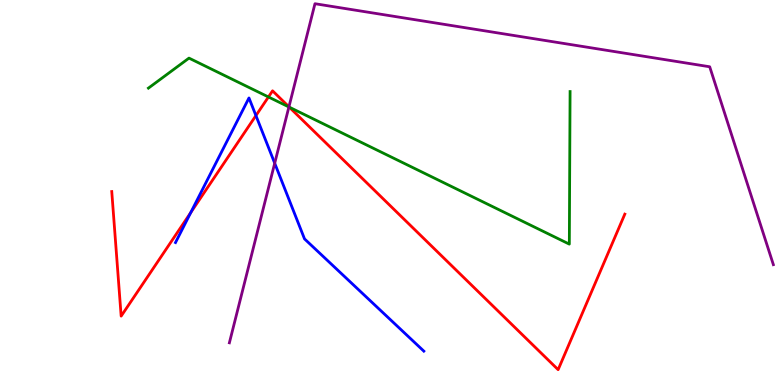[{'lines': ['blue', 'red'], 'intersections': [{'x': 2.46, 'y': 4.48}, {'x': 3.3, 'y': 7.0}]}, {'lines': ['green', 'red'], 'intersections': [{'x': 3.46, 'y': 7.48}, {'x': 3.73, 'y': 7.22}]}, {'lines': ['purple', 'red'], 'intersections': [{'x': 3.73, 'y': 7.23}]}, {'lines': ['blue', 'green'], 'intersections': []}, {'lines': ['blue', 'purple'], 'intersections': [{'x': 3.54, 'y': 5.76}]}, {'lines': ['green', 'purple'], 'intersections': [{'x': 3.73, 'y': 7.22}]}]